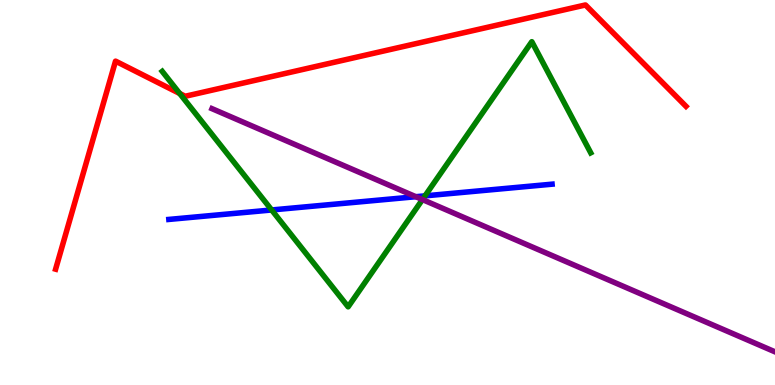[{'lines': ['blue', 'red'], 'intersections': []}, {'lines': ['green', 'red'], 'intersections': [{'x': 2.32, 'y': 7.57}]}, {'lines': ['purple', 'red'], 'intersections': []}, {'lines': ['blue', 'green'], 'intersections': [{'x': 3.51, 'y': 4.55}, {'x': 5.48, 'y': 4.91}]}, {'lines': ['blue', 'purple'], 'intersections': [{'x': 5.37, 'y': 4.89}]}, {'lines': ['green', 'purple'], 'intersections': [{'x': 5.45, 'y': 4.82}]}]